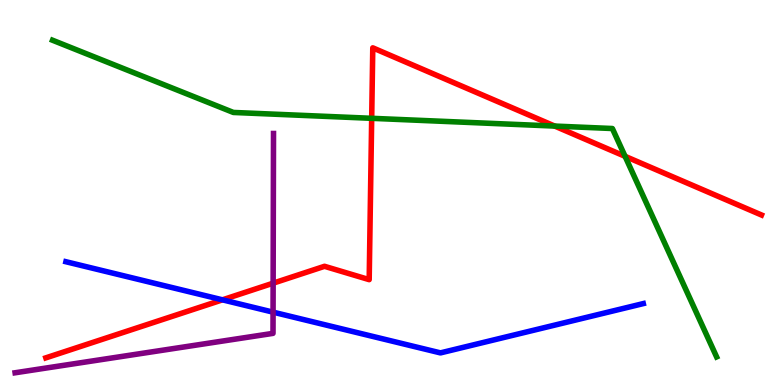[{'lines': ['blue', 'red'], 'intersections': [{'x': 2.87, 'y': 2.21}]}, {'lines': ['green', 'red'], 'intersections': [{'x': 4.8, 'y': 6.93}, {'x': 7.16, 'y': 6.73}, {'x': 8.07, 'y': 5.94}]}, {'lines': ['purple', 'red'], 'intersections': [{'x': 3.52, 'y': 2.64}]}, {'lines': ['blue', 'green'], 'intersections': []}, {'lines': ['blue', 'purple'], 'intersections': [{'x': 3.52, 'y': 1.89}]}, {'lines': ['green', 'purple'], 'intersections': []}]